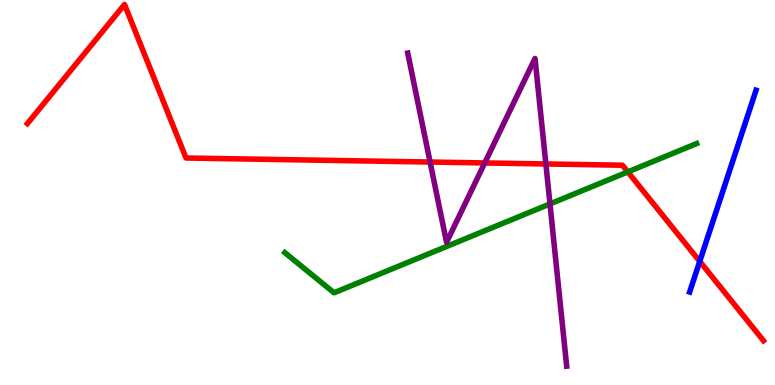[{'lines': ['blue', 'red'], 'intersections': [{'x': 9.03, 'y': 3.21}]}, {'lines': ['green', 'red'], 'intersections': [{'x': 8.1, 'y': 5.54}]}, {'lines': ['purple', 'red'], 'intersections': [{'x': 5.55, 'y': 5.79}, {'x': 6.25, 'y': 5.77}, {'x': 7.04, 'y': 5.74}]}, {'lines': ['blue', 'green'], 'intersections': []}, {'lines': ['blue', 'purple'], 'intersections': []}, {'lines': ['green', 'purple'], 'intersections': [{'x': 7.1, 'y': 4.7}]}]